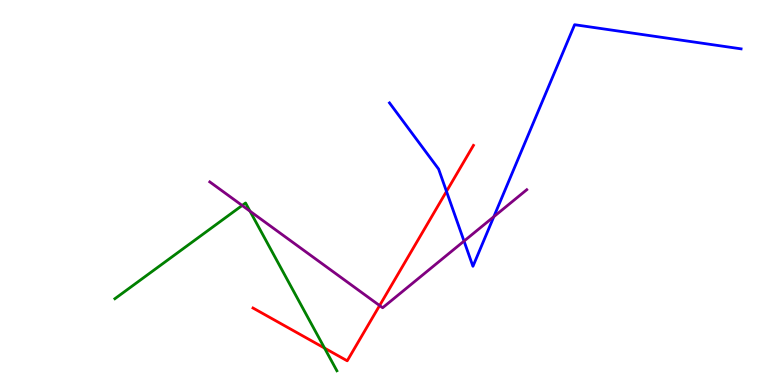[{'lines': ['blue', 'red'], 'intersections': [{'x': 5.76, 'y': 5.03}]}, {'lines': ['green', 'red'], 'intersections': [{'x': 4.19, 'y': 0.958}]}, {'lines': ['purple', 'red'], 'intersections': [{'x': 4.9, 'y': 2.06}]}, {'lines': ['blue', 'green'], 'intersections': []}, {'lines': ['blue', 'purple'], 'intersections': [{'x': 5.99, 'y': 3.74}, {'x': 6.37, 'y': 4.37}]}, {'lines': ['green', 'purple'], 'intersections': [{'x': 3.12, 'y': 4.66}, {'x': 3.23, 'y': 4.51}]}]